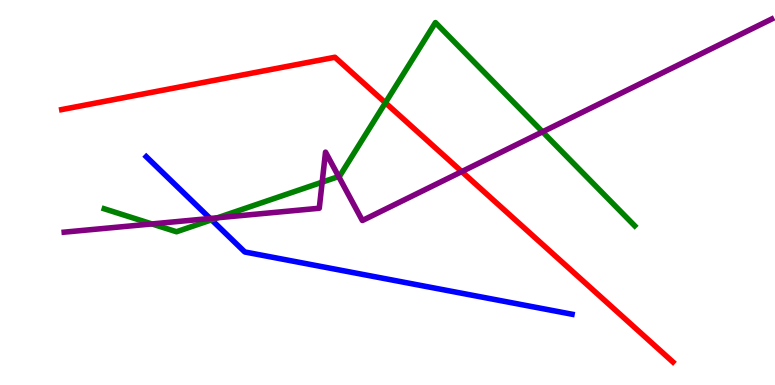[{'lines': ['blue', 'red'], 'intersections': []}, {'lines': ['green', 'red'], 'intersections': [{'x': 4.97, 'y': 7.33}]}, {'lines': ['purple', 'red'], 'intersections': [{'x': 5.96, 'y': 5.54}]}, {'lines': ['blue', 'green'], 'intersections': [{'x': 2.73, 'y': 4.29}]}, {'lines': ['blue', 'purple'], 'intersections': [{'x': 2.71, 'y': 4.33}]}, {'lines': ['green', 'purple'], 'intersections': [{'x': 1.96, 'y': 4.18}, {'x': 2.81, 'y': 4.34}, {'x': 4.16, 'y': 5.27}, {'x': 4.37, 'y': 5.41}, {'x': 7.0, 'y': 6.58}]}]